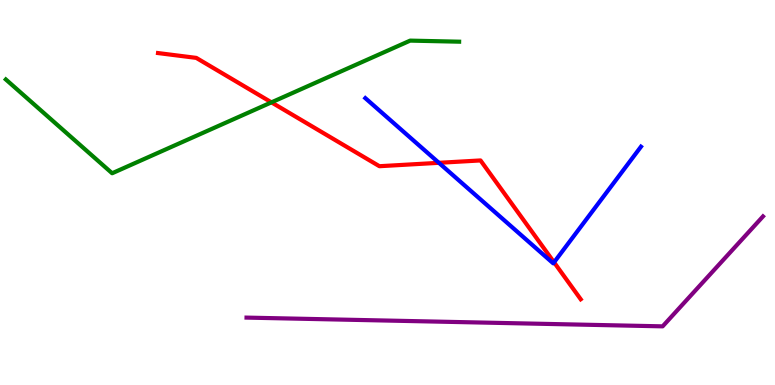[{'lines': ['blue', 'red'], 'intersections': [{'x': 5.66, 'y': 5.77}, {'x': 7.15, 'y': 3.19}]}, {'lines': ['green', 'red'], 'intersections': [{'x': 3.5, 'y': 7.34}]}, {'lines': ['purple', 'red'], 'intersections': []}, {'lines': ['blue', 'green'], 'intersections': []}, {'lines': ['blue', 'purple'], 'intersections': []}, {'lines': ['green', 'purple'], 'intersections': []}]